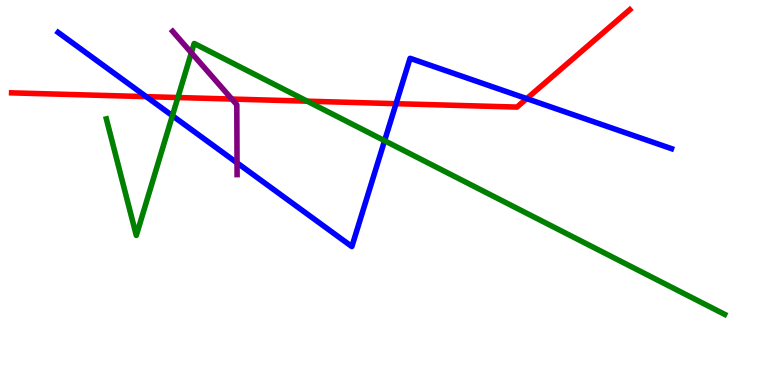[{'lines': ['blue', 'red'], 'intersections': [{'x': 1.89, 'y': 7.49}, {'x': 5.11, 'y': 7.31}, {'x': 6.8, 'y': 7.44}]}, {'lines': ['green', 'red'], 'intersections': [{'x': 2.3, 'y': 7.47}, {'x': 3.96, 'y': 7.37}]}, {'lines': ['purple', 'red'], 'intersections': [{'x': 2.99, 'y': 7.43}]}, {'lines': ['blue', 'green'], 'intersections': [{'x': 2.22, 'y': 6.99}, {'x': 4.96, 'y': 6.35}]}, {'lines': ['blue', 'purple'], 'intersections': [{'x': 3.06, 'y': 5.77}]}, {'lines': ['green', 'purple'], 'intersections': [{'x': 2.47, 'y': 8.63}]}]